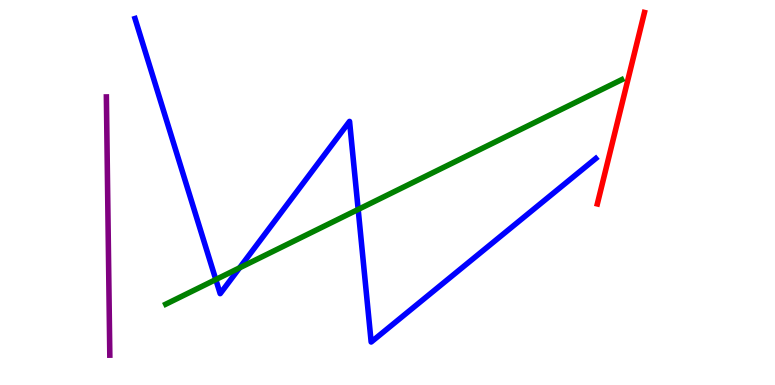[{'lines': ['blue', 'red'], 'intersections': []}, {'lines': ['green', 'red'], 'intersections': []}, {'lines': ['purple', 'red'], 'intersections': []}, {'lines': ['blue', 'green'], 'intersections': [{'x': 2.78, 'y': 2.74}, {'x': 3.09, 'y': 3.04}, {'x': 4.62, 'y': 4.56}]}, {'lines': ['blue', 'purple'], 'intersections': []}, {'lines': ['green', 'purple'], 'intersections': []}]